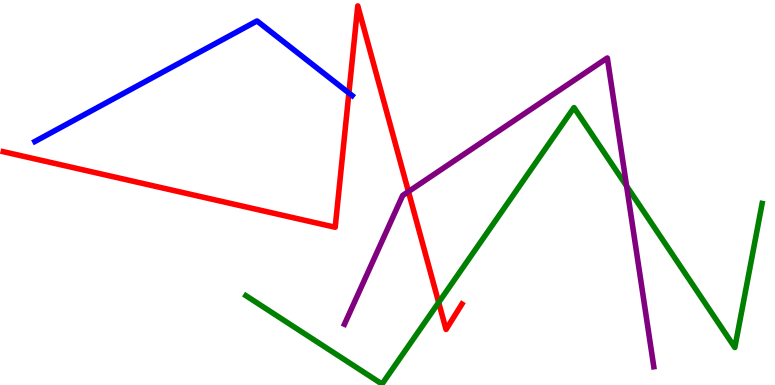[{'lines': ['blue', 'red'], 'intersections': [{'x': 4.5, 'y': 7.58}]}, {'lines': ['green', 'red'], 'intersections': [{'x': 5.66, 'y': 2.14}]}, {'lines': ['purple', 'red'], 'intersections': [{'x': 5.27, 'y': 5.02}]}, {'lines': ['blue', 'green'], 'intersections': []}, {'lines': ['blue', 'purple'], 'intersections': []}, {'lines': ['green', 'purple'], 'intersections': [{'x': 8.09, 'y': 5.17}]}]